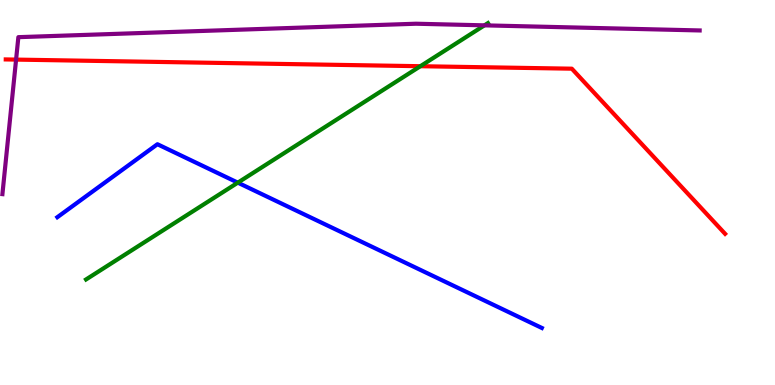[{'lines': ['blue', 'red'], 'intersections': []}, {'lines': ['green', 'red'], 'intersections': [{'x': 5.42, 'y': 8.28}]}, {'lines': ['purple', 'red'], 'intersections': [{'x': 0.208, 'y': 8.45}]}, {'lines': ['blue', 'green'], 'intersections': [{'x': 3.07, 'y': 5.26}]}, {'lines': ['blue', 'purple'], 'intersections': []}, {'lines': ['green', 'purple'], 'intersections': [{'x': 6.25, 'y': 9.34}]}]